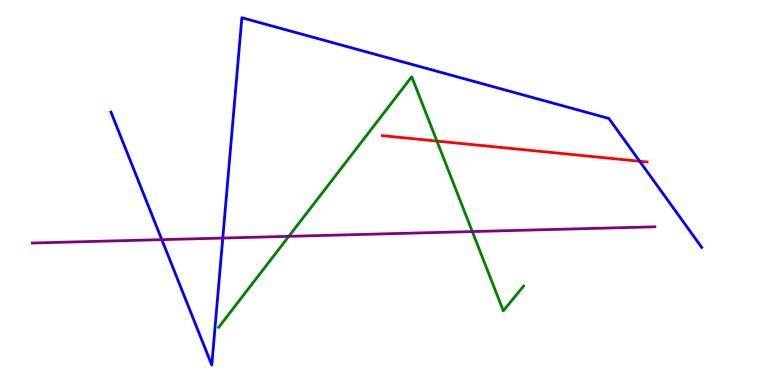[{'lines': ['blue', 'red'], 'intersections': [{'x': 8.25, 'y': 5.81}]}, {'lines': ['green', 'red'], 'intersections': [{'x': 5.64, 'y': 6.34}]}, {'lines': ['purple', 'red'], 'intersections': []}, {'lines': ['blue', 'green'], 'intersections': []}, {'lines': ['blue', 'purple'], 'intersections': [{'x': 2.09, 'y': 3.78}, {'x': 2.87, 'y': 3.82}]}, {'lines': ['green', 'purple'], 'intersections': [{'x': 3.73, 'y': 3.86}, {'x': 6.09, 'y': 3.99}]}]